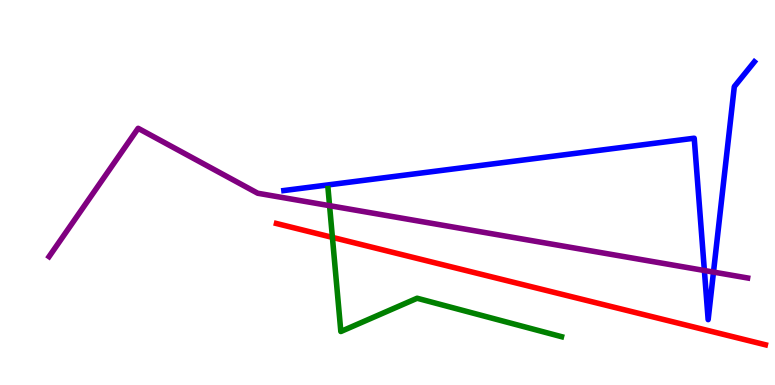[{'lines': ['blue', 'red'], 'intersections': []}, {'lines': ['green', 'red'], 'intersections': [{'x': 4.29, 'y': 3.83}]}, {'lines': ['purple', 'red'], 'intersections': []}, {'lines': ['blue', 'green'], 'intersections': []}, {'lines': ['blue', 'purple'], 'intersections': [{'x': 9.09, 'y': 2.97}, {'x': 9.21, 'y': 2.93}]}, {'lines': ['green', 'purple'], 'intersections': [{'x': 4.25, 'y': 4.66}]}]